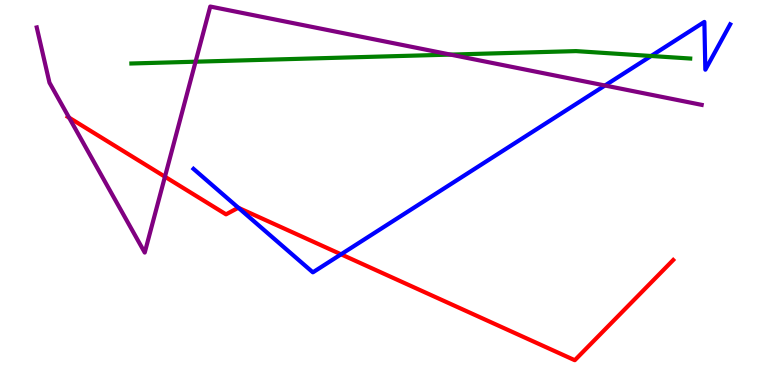[{'lines': ['blue', 'red'], 'intersections': [{'x': 3.08, 'y': 4.6}, {'x': 4.4, 'y': 3.39}]}, {'lines': ['green', 'red'], 'intersections': []}, {'lines': ['purple', 'red'], 'intersections': [{'x': 0.891, 'y': 6.94}, {'x': 2.13, 'y': 5.41}]}, {'lines': ['blue', 'green'], 'intersections': [{'x': 8.4, 'y': 8.55}]}, {'lines': ['blue', 'purple'], 'intersections': [{'x': 7.81, 'y': 7.78}]}, {'lines': ['green', 'purple'], 'intersections': [{'x': 2.52, 'y': 8.4}, {'x': 5.81, 'y': 8.58}]}]